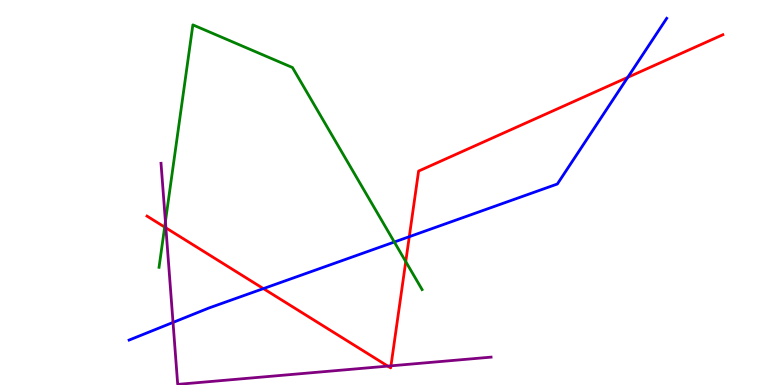[{'lines': ['blue', 'red'], 'intersections': [{'x': 3.4, 'y': 2.5}, {'x': 5.28, 'y': 3.85}, {'x': 8.1, 'y': 7.99}]}, {'lines': ['green', 'red'], 'intersections': [{'x': 2.12, 'y': 4.1}, {'x': 5.24, 'y': 3.21}]}, {'lines': ['purple', 'red'], 'intersections': [{'x': 2.14, 'y': 4.08}, {'x': 5.0, 'y': 0.491}, {'x': 5.04, 'y': 0.498}]}, {'lines': ['blue', 'green'], 'intersections': [{'x': 5.09, 'y': 3.71}]}, {'lines': ['blue', 'purple'], 'intersections': [{'x': 2.23, 'y': 1.63}]}, {'lines': ['green', 'purple'], 'intersections': [{'x': 2.13, 'y': 4.24}]}]